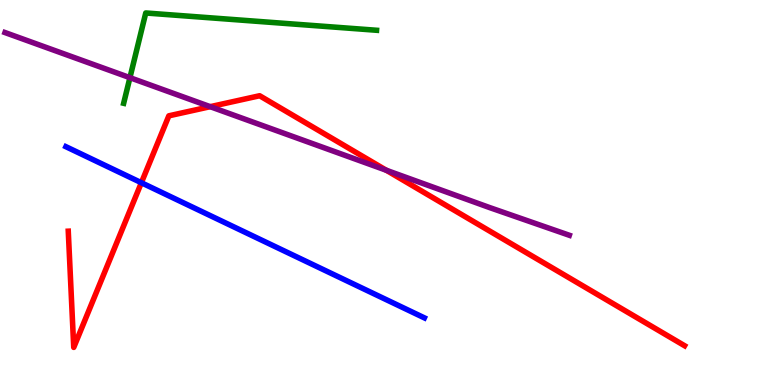[{'lines': ['blue', 'red'], 'intersections': [{'x': 1.82, 'y': 5.25}]}, {'lines': ['green', 'red'], 'intersections': []}, {'lines': ['purple', 'red'], 'intersections': [{'x': 2.71, 'y': 7.23}, {'x': 4.98, 'y': 5.58}]}, {'lines': ['blue', 'green'], 'intersections': []}, {'lines': ['blue', 'purple'], 'intersections': []}, {'lines': ['green', 'purple'], 'intersections': [{'x': 1.68, 'y': 7.98}]}]